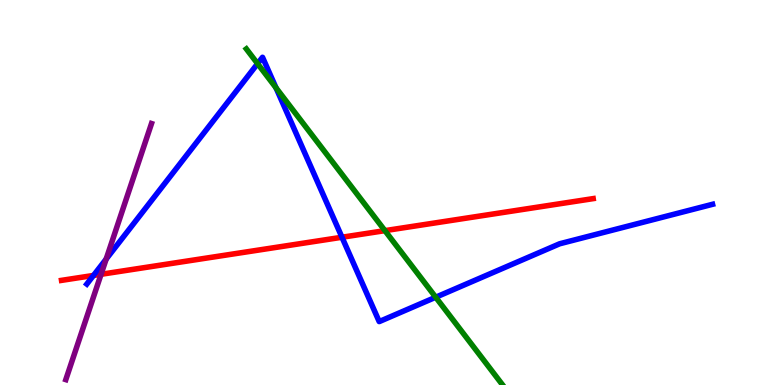[{'lines': ['blue', 'red'], 'intersections': [{'x': 1.21, 'y': 2.85}, {'x': 4.41, 'y': 3.84}]}, {'lines': ['green', 'red'], 'intersections': [{'x': 4.97, 'y': 4.01}]}, {'lines': ['purple', 'red'], 'intersections': [{'x': 1.3, 'y': 2.88}]}, {'lines': ['blue', 'green'], 'intersections': [{'x': 3.32, 'y': 8.35}, {'x': 3.56, 'y': 7.72}, {'x': 5.62, 'y': 2.28}]}, {'lines': ['blue', 'purple'], 'intersections': [{'x': 1.37, 'y': 3.27}]}, {'lines': ['green', 'purple'], 'intersections': []}]